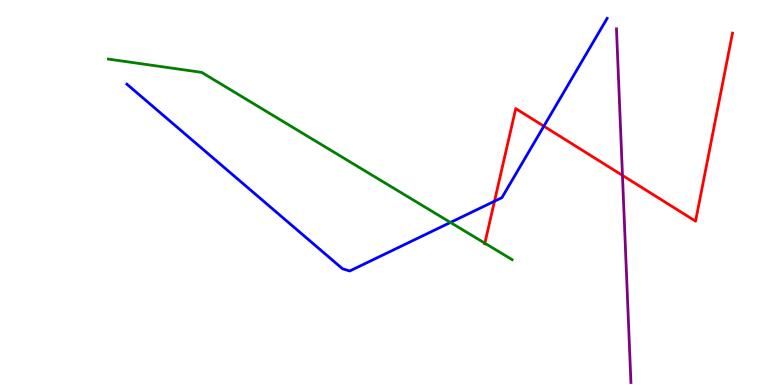[{'lines': ['blue', 'red'], 'intersections': [{'x': 6.38, 'y': 4.77}, {'x': 7.02, 'y': 6.72}]}, {'lines': ['green', 'red'], 'intersections': [{'x': 6.26, 'y': 3.68}]}, {'lines': ['purple', 'red'], 'intersections': [{'x': 8.03, 'y': 5.44}]}, {'lines': ['blue', 'green'], 'intersections': [{'x': 5.81, 'y': 4.22}]}, {'lines': ['blue', 'purple'], 'intersections': []}, {'lines': ['green', 'purple'], 'intersections': []}]